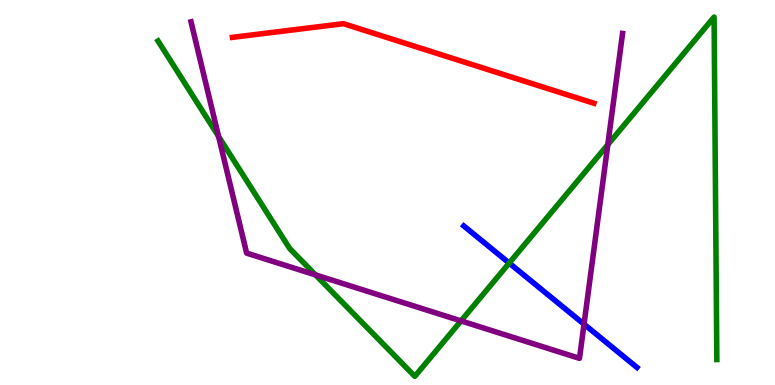[{'lines': ['blue', 'red'], 'intersections': []}, {'lines': ['green', 'red'], 'intersections': []}, {'lines': ['purple', 'red'], 'intersections': []}, {'lines': ['blue', 'green'], 'intersections': [{'x': 6.57, 'y': 3.17}]}, {'lines': ['blue', 'purple'], 'intersections': [{'x': 7.54, 'y': 1.58}]}, {'lines': ['green', 'purple'], 'intersections': [{'x': 2.82, 'y': 6.46}, {'x': 4.07, 'y': 2.86}, {'x': 5.95, 'y': 1.67}, {'x': 7.84, 'y': 6.24}]}]